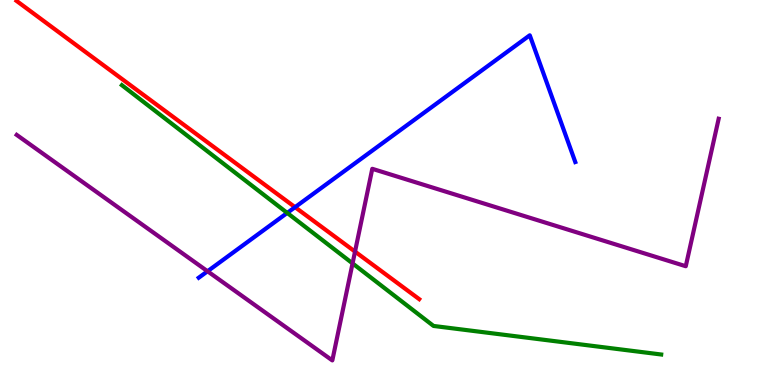[{'lines': ['blue', 'red'], 'intersections': [{'x': 3.81, 'y': 4.62}]}, {'lines': ['green', 'red'], 'intersections': []}, {'lines': ['purple', 'red'], 'intersections': [{'x': 4.58, 'y': 3.46}]}, {'lines': ['blue', 'green'], 'intersections': [{'x': 3.71, 'y': 4.47}]}, {'lines': ['blue', 'purple'], 'intersections': [{'x': 2.68, 'y': 2.95}]}, {'lines': ['green', 'purple'], 'intersections': [{'x': 4.55, 'y': 3.16}]}]